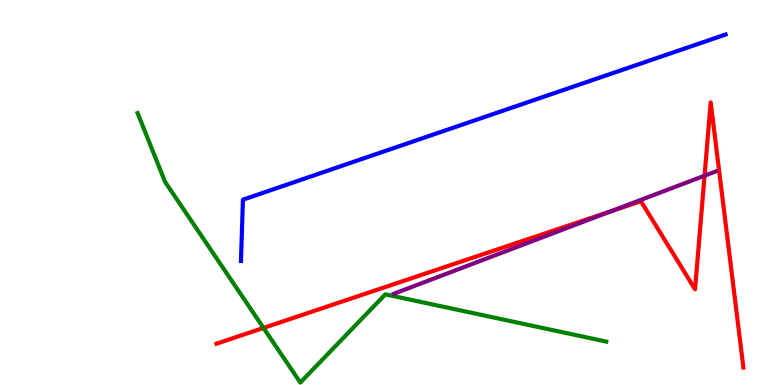[{'lines': ['blue', 'red'], 'intersections': []}, {'lines': ['green', 'red'], 'intersections': [{'x': 3.4, 'y': 1.48}]}, {'lines': ['purple', 'red'], 'intersections': [{'x': 7.88, 'y': 4.51}, {'x': 9.09, 'y': 5.44}]}, {'lines': ['blue', 'green'], 'intersections': []}, {'lines': ['blue', 'purple'], 'intersections': []}, {'lines': ['green', 'purple'], 'intersections': []}]